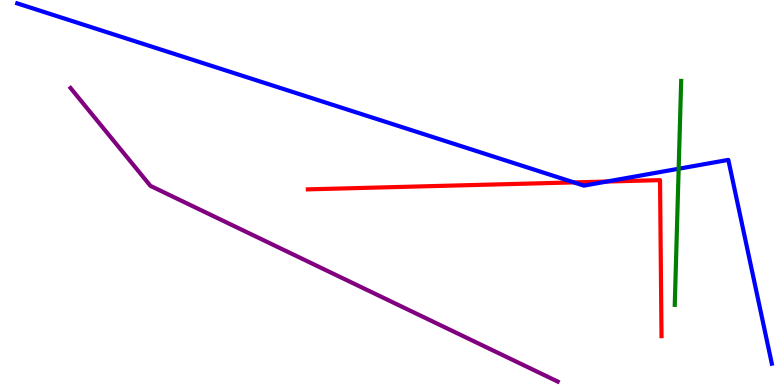[{'lines': ['blue', 'red'], 'intersections': [{'x': 7.4, 'y': 5.26}, {'x': 7.83, 'y': 5.28}]}, {'lines': ['green', 'red'], 'intersections': []}, {'lines': ['purple', 'red'], 'intersections': []}, {'lines': ['blue', 'green'], 'intersections': [{'x': 8.76, 'y': 5.62}]}, {'lines': ['blue', 'purple'], 'intersections': []}, {'lines': ['green', 'purple'], 'intersections': []}]